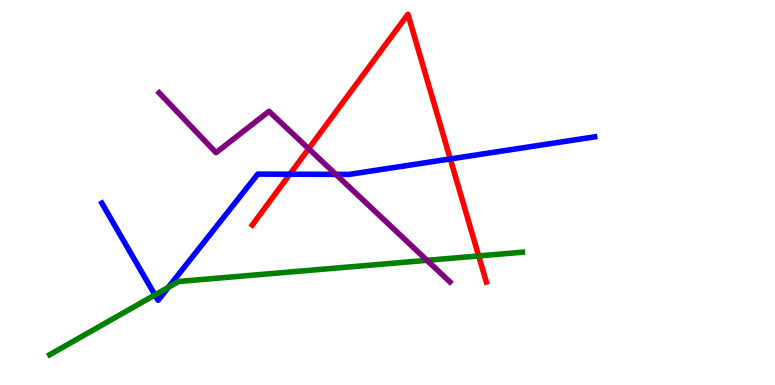[{'lines': ['blue', 'red'], 'intersections': [{'x': 3.74, 'y': 5.48}, {'x': 5.81, 'y': 5.87}]}, {'lines': ['green', 'red'], 'intersections': [{'x': 6.18, 'y': 3.35}]}, {'lines': ['purple', 'red'], 'intersections': [{'x': 3.98, 'y': 6.14}]}, {'lines': ['blue', 'green'], 'intersections': [{'x': 2.0, 'y': 2.34}, {'x': 2.17, 'y': 2.54}]}, {'lines': ['blue', 'purple'], 'intersections': [{'x': 4.33, 'y': 5.47}]}, {'lines': ['green', 'purple'], 'intersections': [{'x': 5.51, 'y': 3.24}]}]